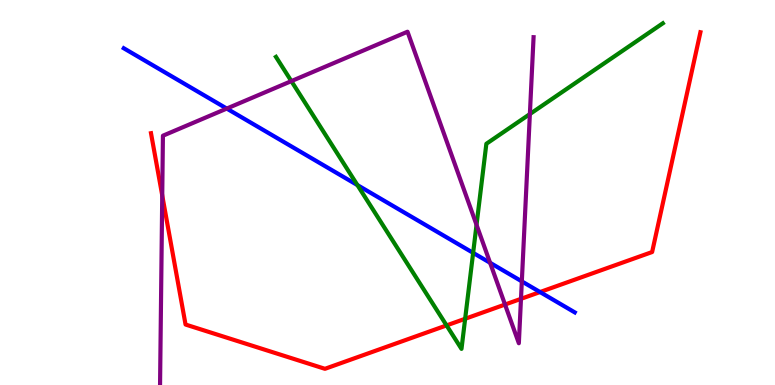[{'lines': ['blue', 'red'], 'intersections': [{'x': 6.97, 'y': 2.41}]}, {'lines': ['green', 'red'], 'intersections': [{'x': 5.76, 'y': 1.55}, {'x': 6.0, 'y': 1.72}]}, {'lines': ['purple', 'red'], 'intersections': [{'x': 2.09, 'y': 4.92}, {'x': 6.52, 'y': 2.09}, {'x': 6.72, 'y': 2.24}]}, {'lines': ['blue', 'green'], 'intersections': [{'x': 4.61, 'y': 5.19}, {'x': 6.11, 'y': 3.43}]}, {'lines': ['blue', 'purple'], 'intersections': [{'x': 2.93, 'y': 7.18}, {'x': 6.32, 'y': 3.17}, {'x': 6.73, 'y': 2.69}]}, {'lines': ['green', 'purple'], 'intersections': [{'x': 3.76, 'y': 7.89}, {'x': 6.15, 'y': 4.16}, {'x': 6.84, 'y': 7.04}]}]